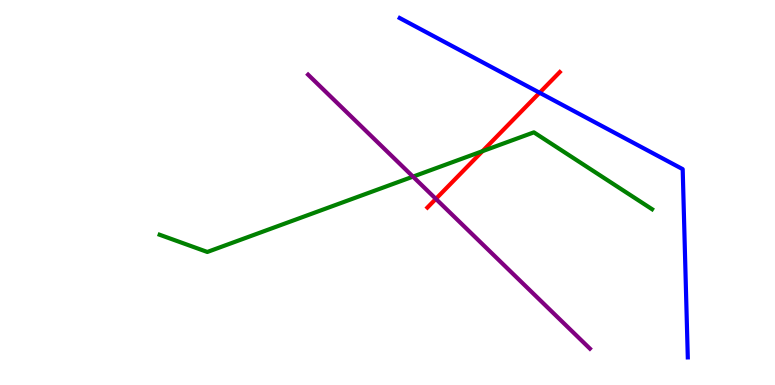[{'lines': ['blue', 'red'], 'intersections': [{'x': 6.96, 'y': 7.59}]}, {'lines': ['green', 'red'], 'intersections': [{'x': 6.23, 'y': 6.07}]}, {'lines': ['purple', 'red'], 'intersections': [{'x': 5.62, 'y': 4.83}]}, {'lines': ['blue', 'green'], 'intersections': []}, {'lines': ['blue', 'purple'], 'intersections': []}, {'lines': ['green', 'purple'], 'intersections': [{'x': 5.33, 'y': 5.41}]}]